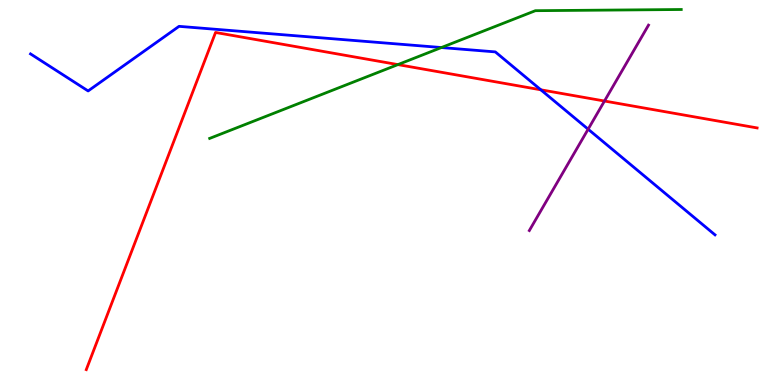[{'lines': ['blue', 'red'], 'intersections': [{'x': 6.98, 'y': 7.67}]}, {'lines': ['green', 'red'], 'intersections': [{'x': 5.13, 'y': 8.32}]}, {'lines': ['purple', 'red'], 'intersections': [{'x': 7.8, 'y': 7.38}]}, {'lines': ['blue', 'green'], 'intersections': [{'x': 5.7, 'y': 8.77}]}, {'lines': ['blue', 'purple'], 'intersections': [{'x': 7.59, 'y': 6.64}]}, {'lines': ['green', 'purple'], 'intersections': []}]